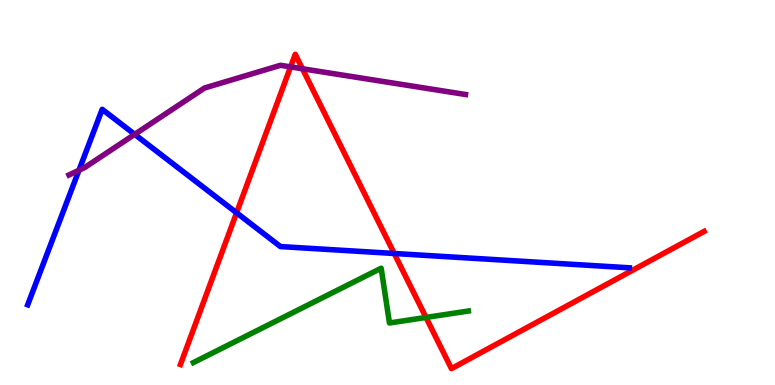[{'lines': ['blue', 'red'], 'intersections': [{'x': 3.05, 'y': 4.47}, {'x': 5.09, 'y': 3.42}]}, {'lines': ['green', 'red'], 'intersections': [{'x': 5.5, 'y': 1.75}]}, {'lines': ['purple', 'red'], 'intersections': [{'x': 3.75, 'y': 8.26}, {'x': 3.9, 'y': 8.21}]}, {'lines': ['blue', 'green'], 'intersections': []}, {'lines': ['blue', 'purple'], 'intersections': [{'x': 1.02, 'y': 5.58}, {'x': 1.74, 'y': 6.51}]}, {'lines': ['green', 'purple'], 'intersections': []}]